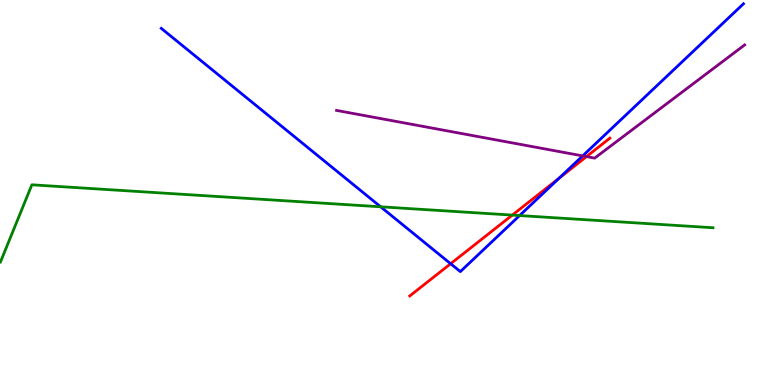[{'lines': ['blue', 'red'], 'intersections': [{'x': 5.81, 'y': 3.15}, {'x': 7.21, 'y': 5.37}]}, {'lines': ['green', 'red'], 'intersections': [{'x': 6.61, 'y': 4.41}]}, {'lines': ['purple', 'red'], 'intersections': [{'x': 7.57, 'y': 5.93}]}, {'lines': ['blue', 'green'], 'intersections': [{'x': 4.91, 'y': 4.63}, {'x': 6.7, 'y': 4.4}]}, {'lines': ['blue', 'purple'], 'intersections': [{'x': 7.52, 'y': 5.95}]}, {'lines': ['green', 'purple'], 'intersections': []}]